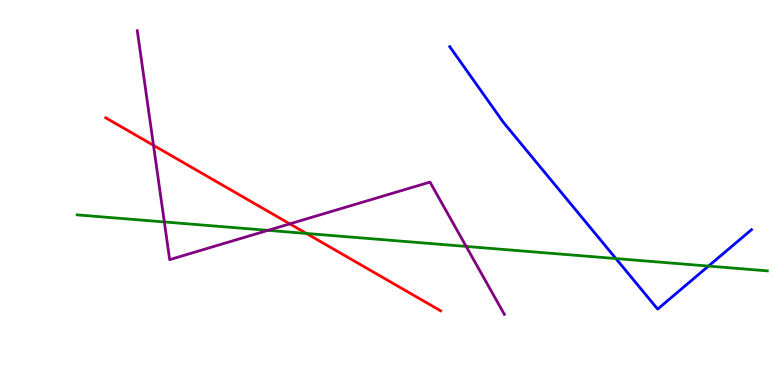[{'lines': ['blue', 'red'], 'intersections': []}, {'lines': ['green', 'red'], 'intersections': [{'x': 3.95, 'y': 3.94}]}, {'lines': ['purple', 'red'], 'intersections': [{'x': 1.98, 'y': 6.22}, {'x': 3.74, 'y': 4.19}]}, {'lines': ['blue', 'green'], 'intersections': [{'x': 7.95, 'y': 3.28}, {'x': 9.14, 'y': 3.09}]}, {'lines': ['blue', 'purple'], 'intersections': []}, {'lines': ['green', 'purple'], 'intersections': [{'x': 2.12, 'y': 4.24}, {'x': 3.46, 'y': 4.02}, {'x': 6.02, 'y': 3.6}]}]